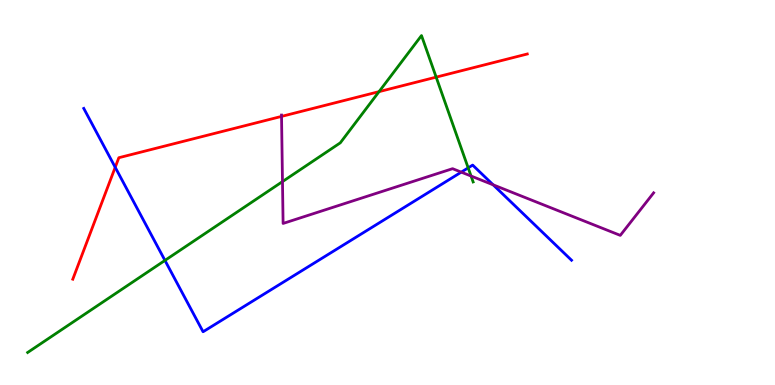[{'lines': ['blue', 'red'], 'intersections': [{'x': 1.49, 'y': 5.65}]}, {'lines': ['green', 'red'], 'intersections': [{'x': 4.89, 'y': 7.62}, {'x': 5.63, 'y': 8.0}]}, {'lines': ['purple', 'red'], 'intersections': [{'x': 3.63, 'y': 6.98}]}, {'lines': ['blue', 'green'], 'intersections': [{'x': 2.13, 'y': 3.24}, {'x': 6.04, 'y': 5.64}]}, {'lines': ['blue', 'purple'], 'intersections': [{'x': 5.95, 'y': 5.53}, {'x': 6.36, 'y': 5.2}]}, {'lines': ['green', 'purple'], 'intersections': [{'x': 3.64, 'y': 5.28}, {'x': 6.08, 'y': 5.43}]}]